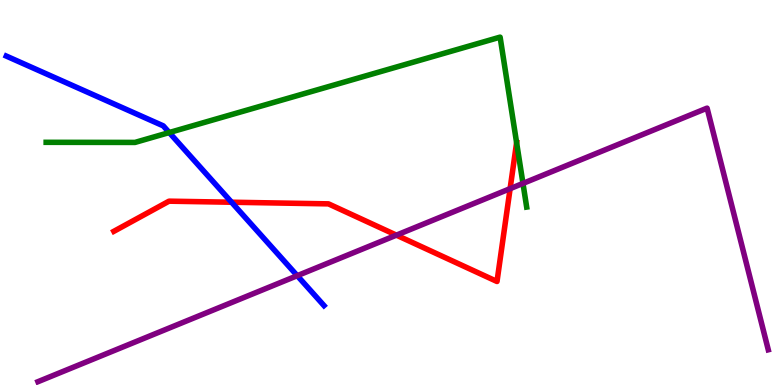[{'lines': ['blue', 'red'], 'intersections': [{'x': 2.99, 'y': 4.75}]}, {'lines': ['green', 'red'], 'intersections': [{'x': 6.67, 'y': 6.29}]}, {'lines': ['purple', 'red'], 'intersections': [{'x': 5.11, 'y': 3.89}, {'x': 6.58, 'y': 5.1}]}, {'lines': ['blue', 'green'], 'intersections': [{'x': 2.18, 'y': 6.56}]}, {'lines': ['blue', 'purple'], 'intersections': [{'x': 3.84, 'y': 2.84}]}, {'lines': ['green', 'purple'], 'intersections': [{'x': 6.75, 'y': 5.24}]}]